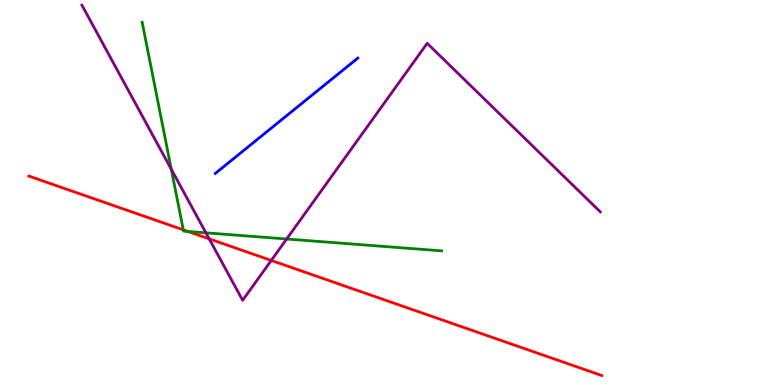[{'lines': ['blue', 'red'], 'intersections': []}, {'lines': ['green', 'red'], 'intersections': [{'x': 2.37, 'y': 4.03}, {'x': 2.43, 'y': 3.99}]}, {'lines': ['purple', 'red'], 'intersections': [{'x': 2.7, 'y': 3.8}, {'x': 3.5, 'y': 3.24}]}, {'lines': ['blue', 'green'], 'intersections': []}, {'lines': ['blue', 'purple'], 'intersections': []}, {'lines': ['green', 'purple'], 'intersections': [{'x': 2.21, 'y': 5.6}, {'x': 2.66, 'y': 3.95}, {'x': 3.7, 'y': 3.79}]}]